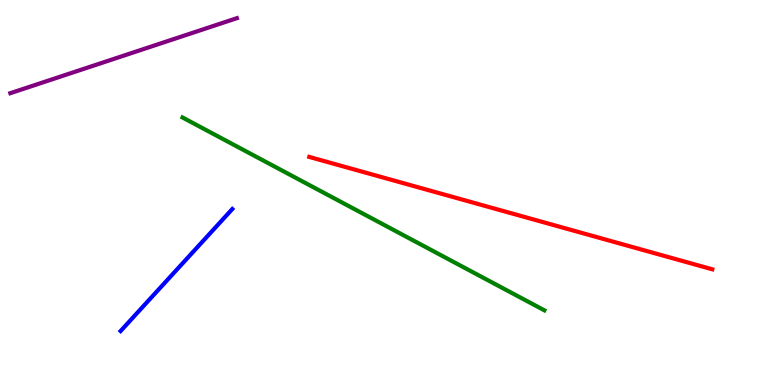[{'lines': ['blue', 'red'], 'intersections': []}, {'lines': ['green', 'red'], 'intersections': []}, {'lines': ['purple', 'red'], 'intersections': []}, {'lines': ['blue', 'green'], 'intersections': []}, {'lines': ['blue', 'purple'], 'intersections': []}, {'lines': ['green', 'purple'], 'intersections': []}]